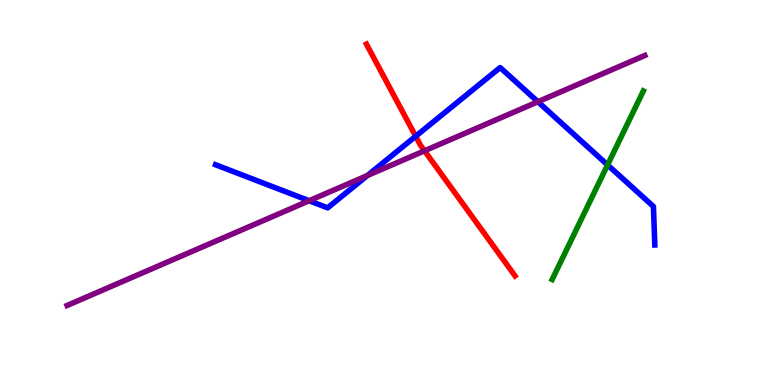[{'lines': ['blue', 'red'], 'intersections': [{'x': 5.36, 'y': 6.46}]}, {'lines': ['green', 'red'], 'intersections': []}, {'lines': ['purple', 'red'], 'intersections': [{'x': 5.48, 'y': 6.08}]}, {'lines': ['blue', 'green'], 'intersections': [{'x': 7.84, 'y': 5.72}]}, {'lines': ['blue', 'purple'], 'intersections': [{'x': 3.99, 'y': 4.79}, {'x': 4.74, 'y': 5.44}, {'x': 6.94, 'y': 7.36}]}, {'lines': ['green', 'purple'], 'intersections': []}]